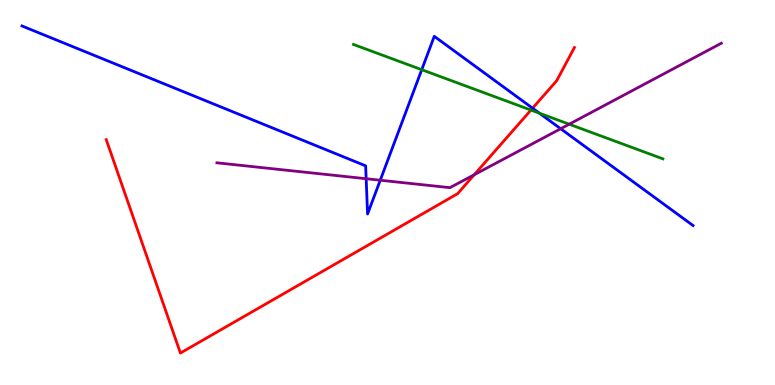[{'lines': ['blue', 'red'], 'intersections': [{'x': 6.87, 'y': 7.19}]}, {'lines': ['green', 'red'], 'intersections': [{'x': 6.85, 'y': 7.14}]}, {'lines': ['purple', 'red'], 'intersections': [{'x': 6.12, 'y': 5.46}]}, {'lines': ['blue', 'green'], 'intersections': [{'x': 5.44, 'y': 8.19}, {'x': 6.96, 'y': 7.06}]}, {'lines': ['blue', 'purple'], 'intersections': [{'x': 4.72, 'y': 5.36}, {'x': 4.91, 'y': 5.32}, {'x': 7.23, 'y': 6.66}]}, {'lines': ['green', 'purple'], 'intersections': [{'x': 7.34, 'y': 6.77}]}]